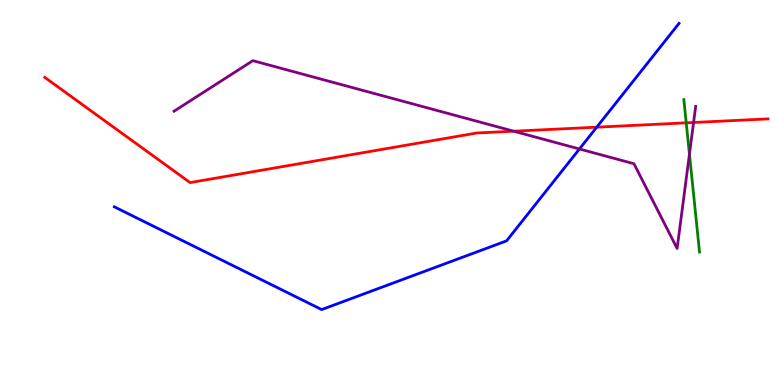[{'lines': ['blue', 'red'], 'intersections': [{'x': 7.7, 'y': 6.7}]}, {'lines': ['green', 'red'], 'intersections': [{'x': 8.85, 'y': 6.81}]}, {'lines': ['purple', 'red'], 'intersections': [{'x': 6.63, 'y': 6.59}, {'x': 8.95, 'y': 6.82}]}, {'lines': ['blue', 'green'], 'intersections': []}, {'lines': ['blue', 'purple'], 'intersections': [{'x': 7.48, 'y': 6.13}]}, {'lines': ['green', 'purple'], 'intersections': [{'x': 8.9, 'y': 6.0}]}]